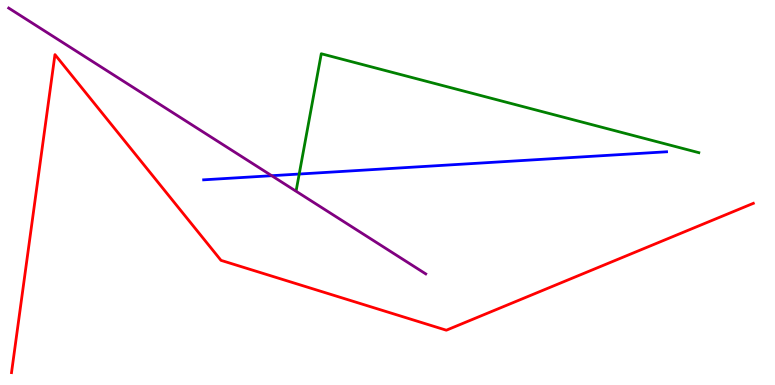[{'lines': ['blue', 'red'], 'intersections': []}, {'lines': ['green', 'red'], 'intersections': []}, {'lines': ['purple', 'red'], 'intersections': []}, {'lines': ['blue', 'green'], 'intersections': [{'x': 3.86, 'y': 5.48}]}, {'lines': ['blue', 'purple'], 'intersections': [{'x': 3.51, 'y': 5.44}]}, {'lines': ['green', 'purple'], 'intersections': []}]